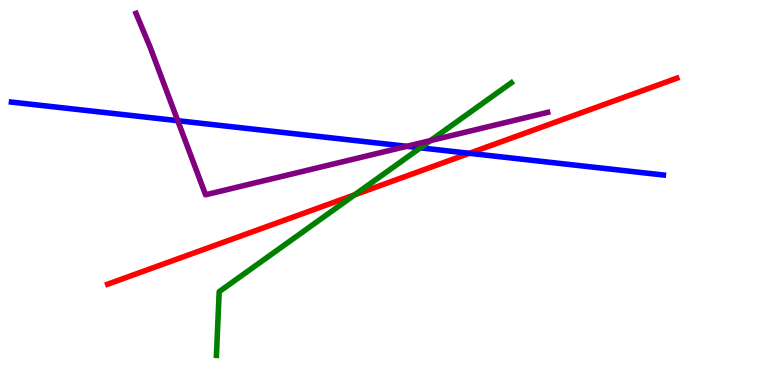[{'lines': ['blue', 'red'], 'intersections': [{'x': 6.06, 'y': 6.02}]}, {'lines': ['green', 'red'], 'intersections': [{'x': 4.58, 'y': 4.94}]}, {'lines': ['purple', 'red'], 'intersections': []}, {'lines': ['blue', 'green'], 'intersections': [{'x': 5.42, 'y': 6.16}]}, {'lines': ['blue', 'purple'], 'intersections': [{'x': 2.29, 'y': 6.87}, {'x': 5.25, 'y': 6.2}]}, {'lines': ['green', 'purple'], 'intersections': [{'x': 5.55, 'y': 6.35}]}]